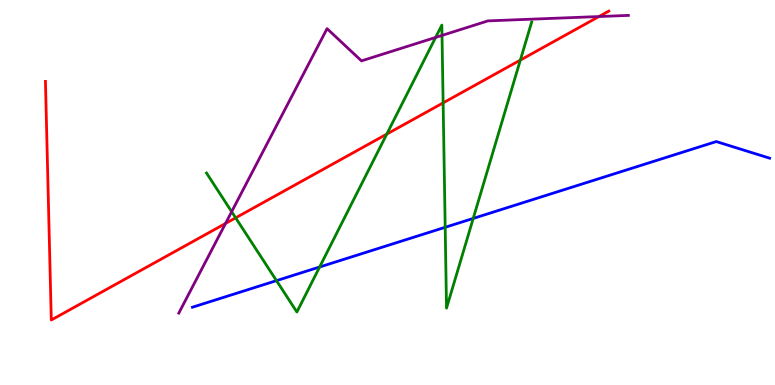[{'lines': ['blue', 'red'], 'intersections': []}, {'lines': ['green', 'red'], 'intersections': [{'x': 3.04, 'y': 4.34}, {'x': 4.99, 'y': 6.52}, {'x': 5.72, 'y': 7.33}, {'x': 6.71, 'y': 8.44}]}, {'lines': ['purple', 'red'], 'intersections': [{'x': 2.91, 'y': 4.2}, {'x': 7.73, 'y': 9.57}]}, {'lines': ['blue', 'green'], 'intersections': [{'x': 3.57, 'y': 2.71}, {'x': 4.12, 'y': 3.06}, {'x': 5.74, 'y': 4.1}, {'x': 6.11, 'y': 4.33}]}, {'lines': ['blue', 'purple'], 'intersections': []}, {'lines': ['green', 'purple'], 'intersections': [{'x': 2.99, 'y': 4.5}, {'x': 5.62, 'y': 9.03}, {'x': 5.7, 'y': 9.08}]}]